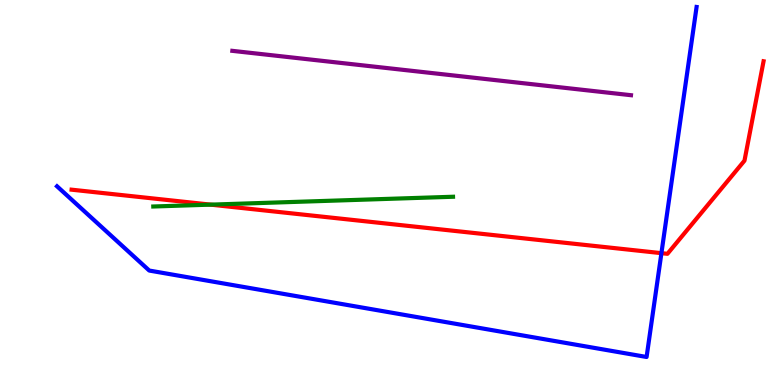[{'lines': ['blue', 'red'], 'intersections': [{'x': 8.53, 'y': 3.42}]}, {'lines': ['green', 'red'], 'intersections': [{'x': 2.72, 'y': 4.68}]}, {'lines': ['purple', 'red'], 'intersections': []}, {'lines': ['blue', 'green'], 'intersections': []}, {'lines': ['blue', 'purple'], 'intersections': []}, {'lines': ['green', 'purple'], 'intersections': []}]